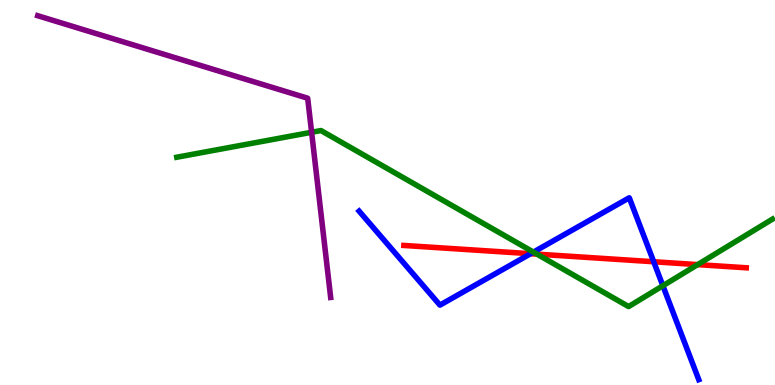[{'lines': ['blue', 'red'], 'intersections': [{'x': 6.85, 'y': 3.41}, {'x': 8.43, 'y': 3.2}]}, {'lines': ['green', 'red'], 'intersections': [{'x': 6.93, 'y': 3.4}, {'x': 9.0, 'y': 3.13}]}, {'lines': ['purple', 'red'], 'intersections': []}, {'lines': ['blue', 'green'], 'intersections': [{'x': 6.88, 'y': 3.45}, {'x': 8.55, 'y': 2.58}]}, {'lines': ['blue', 'purple'], 'intersections': []}, {'lines': ['green', 'purple'], 'intersections': [{'x': 4.02, 'y': 6.56}]}]